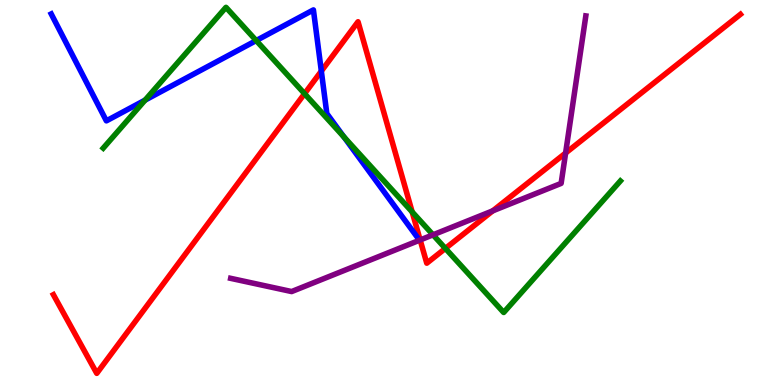[{'lines': ['blue', 'red'], 'intersections': [{'x': 4.15, 'y': 8.15}]}, {'lines': ['green', 'red'], 'intersections': [{'x': 3.93, 'y': 7.57}, {'x': 5.32, 'y': 4.5}, {'x': 5.75, 'y': 3.55}]}, {'lines': ['purple', 'red'], 'intersections': [{'x': 5.42, 'y': 3.77}, {'x': 6.36, 'y': 4.52}, {'x': 7.3, 'y': 6.03}]}, {'lines': ['blue', 'green'], 'intersections': [{'x': 1.87, 'y': 7.4}, {'x': 3.31, 'y': 8.95}, {'x': 4.44, 'y': 6.44}]}, {'lines': ['blue', 'purple'], 'intersections': []}, {'lines': ['green', 'purple'], 'intersections': [{'x': 5.59, 'y': 3.9}]}]